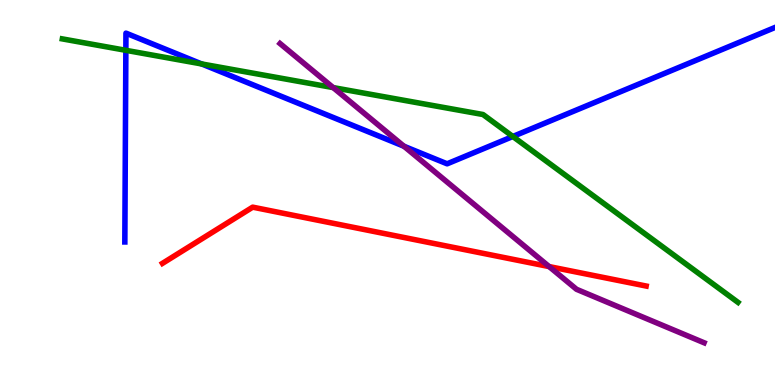[{'lines': ['blue', 'red'], 'intersections': []}, {'lines': ['green', 'red'], 'intersections': []}, {'lines': ['purple', 'red'], 'intersections': [{'x': 7.09, 'y': 3.08}]}, {'lines': ['blue', 'green'], 'intersections': [{'x': 1.62, 'y': 8.69}, {'x': 2.6, 'y': 8.34}, {'x': 6.62, 'y': 6.45}]}, {'lines': ['blue', 'purple'], 'intersections': [{'x': 5.21, 'y': 6.2}]}, {'lines': ['green', 'purple'], 'intersections': [{'x': 4.3, 'y': 7.72}]}]